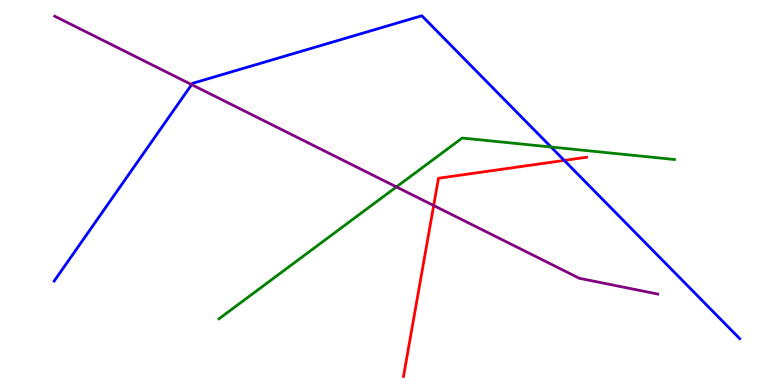[{'lines': ['blue', 'red'], 'intersections': [{'x': 7.28, 'y': 5.83}]}, {'lines': ['green', 'red'], 'intersections': []}, {'lines': ['purple', 'red'], 'intersections': [{'x': 5.6, 'y': 4.66}]}, {'lines': ['blue', 'green'], 'intersections': [{'x': 7.11, 'y': 6.18}]}, {'lines': ['blue', 'purple'], 'intersections': [{'x': 2.47, 'y': 7.8}]}, {'lines': ['green', 'purple'], 'intersections': [{'x': 5.12, 'y': 5.15}]}]